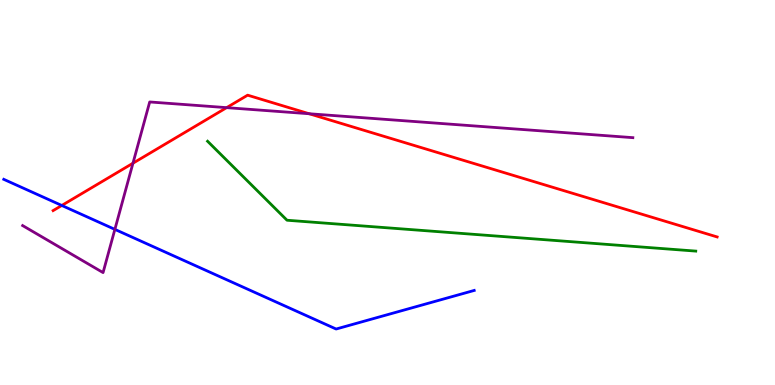[{'lines': ['blue', 'red'], 'intersections': [{'x': 0.797, 'y': 4.66}]}, {'lines': ['green', 'red'], 'intersections': []}, {'lines': ['purple', 'red'], 'intersections': [{'x': 1.72, 'y': 5.76}, {'x': 2.92, 'y': 7.2}, {'x': 3.99, 'y': 7.05}]}, {'lines': ['blue', 'green'], 'intersections': []}, {'lines': ['blue', 'purple'], 'intersections': [{'x': 1.48, 'y': 4.04}]}, {'lines': ['green', 'purple'], 'intersections': []}]